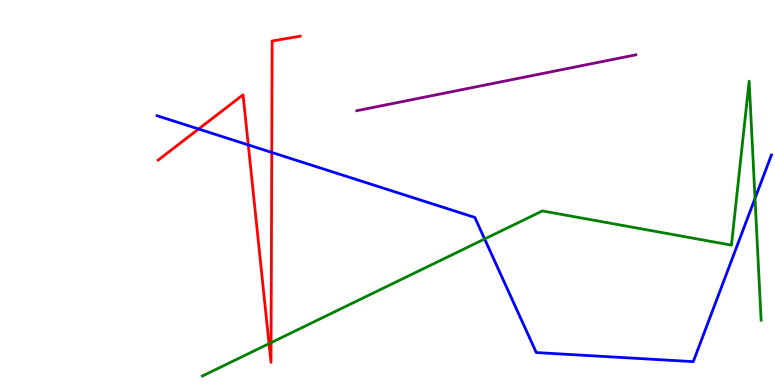[{'lines': ['blue', 'red'], 'intersections': [{'x': 2.56, 'y': 6.65}, {'x': 3.2, 'y': 6.24}, {'x': 3.51, 'y': 6.04}]}, {'lines': ['green', 'red'], 'intersections': [{'x': 3.47, 'y': 1.07}, {'x': 3.5, 'y': 1.1}]}, {'lines': ['purple', 'red'], 'intersections': []}, {'lines': ['blue', 'green'], 'intersections': [{'x': 6.25, 'y': 3.79}, {'x': 9.74, 'y': 4.85}]}, {'lines': ['blue', 'purple'], 'intersections': []}, {'lines': ['green', 'purple'], 'intersections': []}]